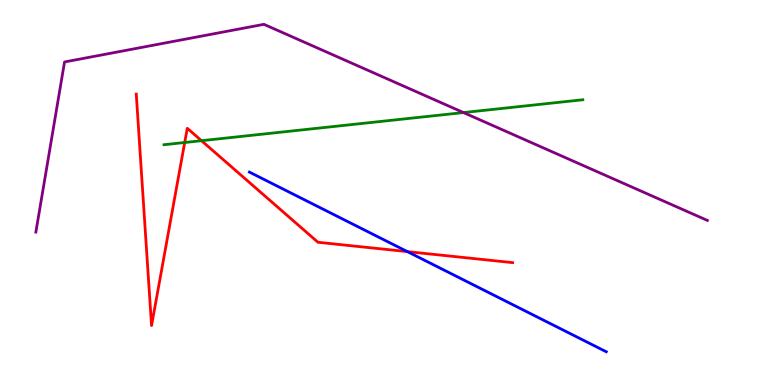[{'lines': ['blue', 'red'], 'intersections': [{'x': 5.26, 'y': 3.46}]}, {'lines': ['green', 'red'], 'intersections': [{'x': 2.38, 'y': 6.3}, {'x': 2.6, 'y': 6.35}]}, {'lines': ['purple', 'red'], 'intersections': []}, {'lines': ['blue', 'green'], 'intersections': []}, {'lines': ['blue', 'purple'], 'intersections': []}, {'lines': ['green', 'purple'], 'intersections': [{'x': 5.98, 'y': 7.08}]}]